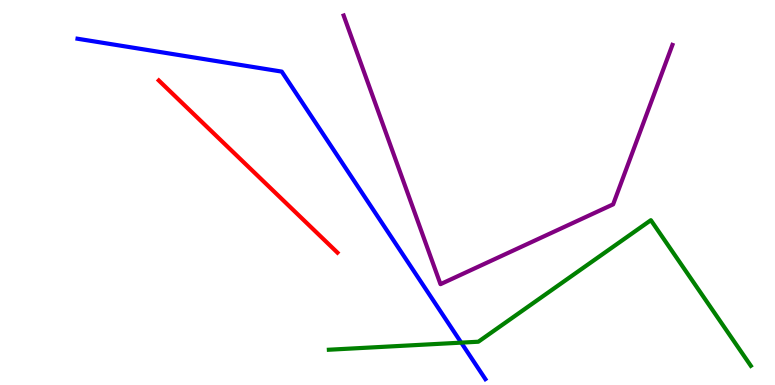[{'lines': ['blue', 'red'], 'intersections': []}, {'lines': ['green', 'red'], 'intersections': []}, {'lines': ['purple', 'red'], 'intersections': []}, {'lines': ['blue', 'green'], 'intersections': [{'x': 5.95, 'y': 1.1}]}, {'lines': ['blue', 'purple'], 'intersections': []}, {'lines': ['green', 'purple'], 'intersections': []}]